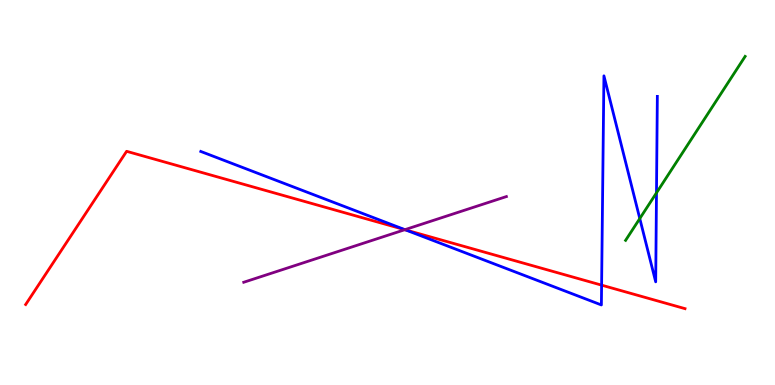[{'lines': ['blue', 'red'], 'intersections': [{'x': 5.23, 'y': 4.03}, {'x': 7.76, 'y': 2.59}]}, {'lines': ['green', 'red'], 'intersections': []}, {'lines': ['purple', 'red'], 'intersections': [{'x': 5.22, 'y': 4.03}]}, {'lines': ['blue', 'green'], 'intersections': [{'x': 8.26, 'y': 4.32}, {'x': 8.47, 'y': 4.99}]}, {'lines': ['blue', 'purple'], 'intersections': [{'x': 5.22, 'y': 4.03}]}, {'lines': ['green', 'purple'], 'intersections': []}]